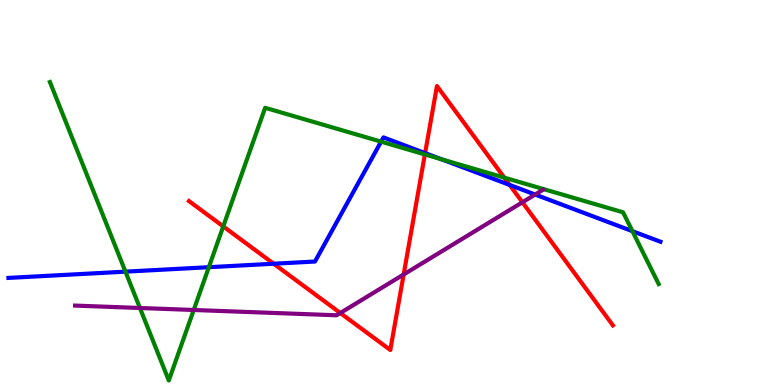[{'lines': ['blue', 'red'], 'intersections': [{'x': 3.53, 'y': 3.15}, {'x': 5.49, 'y': 6.02}, {'x': 6.58, 'y': 5.2}]}, {'lines': ['green', 'red'], 'intersections': [{'x': 2.88, 'y': 4.12}, {'x': 5.48, 'y': 5.99}, {'x': 6.51, 'y': 5.39}]}, {'lines': ['purple', 'red'], 'intersections': [{'x': 4.39, 'y': 1.87}, {'x': 5.21, 'y': 2.87}, {'x': 6.74, 'y': 4.75}]}, {'lines': ['blue', 'green'], 'intersections': [{'x': 1.62, 'y': 2.94}, {'x': 2.69, 'y': 3.06}, {'x': 4.92, 'y': 6.32}, {'x': 5.7, 'y': 5.86}, {'x': 8.16, 'y': 4.0}]}, {'lines': ['blue', 'purple'], 'intersections': [{'x': 6.91, 'y': 4.95}]}, {'lines': ['green', 'purple'], 'intersections': [{'x': 1.81, 'y': 2.0}, {'x': 2.5, 'y': 1.95}]}]